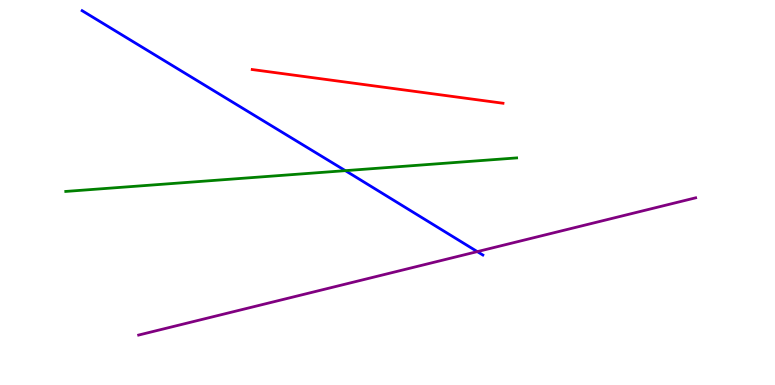[{'lines': ['blue', 'red'], 'intersections': []}, {'lines': ['green', 'red'], 'intersections': []}, {'lines': ['purple', 'red'], 'intersections': []}, {'lines': ['blue', 'green'], 'intersections': [{'x': 4.46, 'y': 5.57}]}, {'lines': ['blue', 'purple'], 'intersections': [{'x': 6.16, 'y': 3.46}]}, {'lines': ['green', 'purple'], 'intersections': []}]